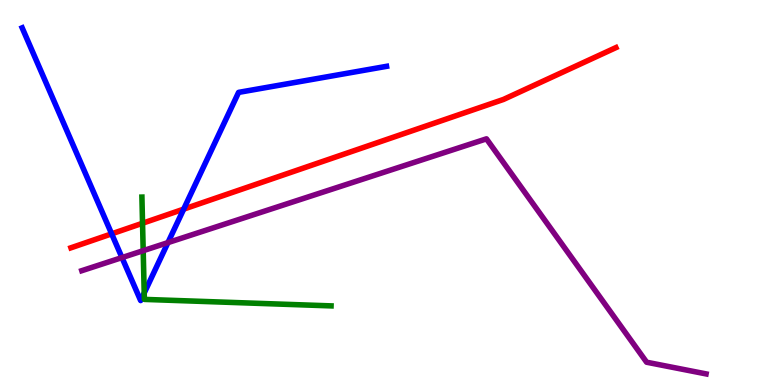[{'lines': ['blue', 'red'], 'intersections': [{'x': 1.44, 'y': 3.93}, {'x': 2.37, 'y': 4.57}]}, {'lines': ['green', 'red'], 'intersections': [{'x': 1.84, 'y': 4.2}]}, {'lines': ['purple', 'red'], 'intersections': []}, {'lines': ['blue', 'green'], 'intersections': [{'x': 1.86, 'y': 2.39}]}, {'lines': ['blue', 'purple'], 'intersections': [{'x': 1.57, 'y': 3.31}, {'x': 2.17, 'y': 3.7}]}, {'lines': ['green', 'purple'], 'intersections': [{'x': 1.85, 'y': 3.49}]}]